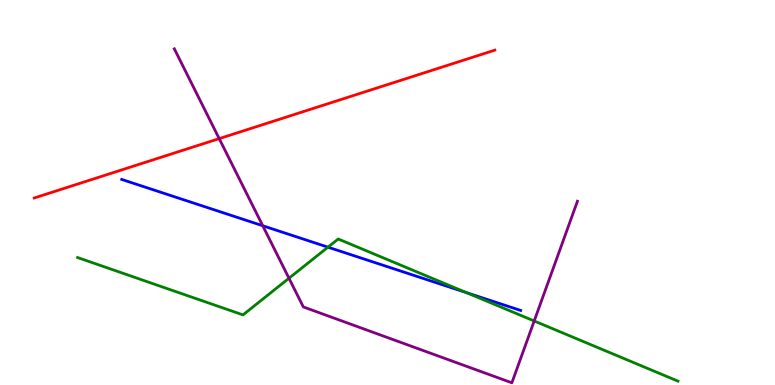[{'lines': ['blue', 'red'], 'intersections': []}, {'lines': ['green', 'red'], 'intersections': []}, {'lines': ['purple', 'red'], 'intersections': [{'x': 2.83, 'y': 6.4}]}, {'lines': ['blue', 'green'], 'intersections': [{'x': 4.23, 'y': 3.58}, {'x': 6.02, 'y': 2.4}]}, {'lines': ['blue', 'purple'], 'intersections': [{'x': 3.39, 'y': 4.14}]}, {'lines': ['green', 'purple'], 'intersections': [{'x': 3.73, 'y': 2.77}, {'x': 6.89, 'y': 1.66}]}]